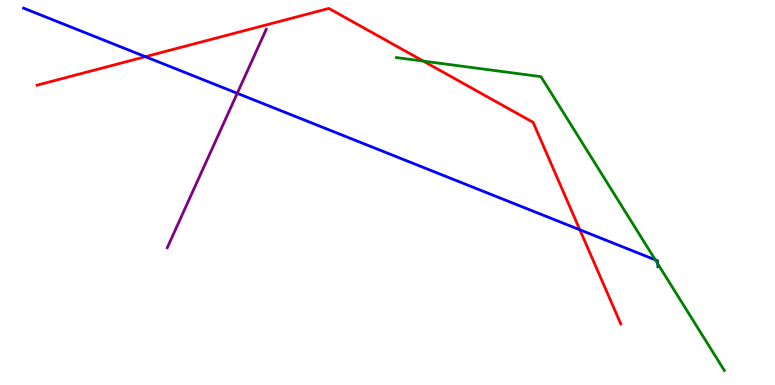[{'lines': ['blue', 'red'], 'intersections': [{'x': 1.88, 'y': 8.53}, {'x': 7.48, 'y': 4.03}]}, {'lines': ['green', 'red'], 'intersections': [{'x': 5.46, 'y': 8.41}]}, {'lines': ['purple', 'red'], 'intersections': []}, {'lines': ['blue', 'green'], 'intersections': [{'x': 8.46, 'y': 3.25}, {'x': 8.49, 'y': 3.15}]}, {'lines': ['blue', 'purple'], 'intersections': [{'x': 3.06, 'y': 7.58}]}, {'lines': ['green', 'purple'], 'intersections': []}]